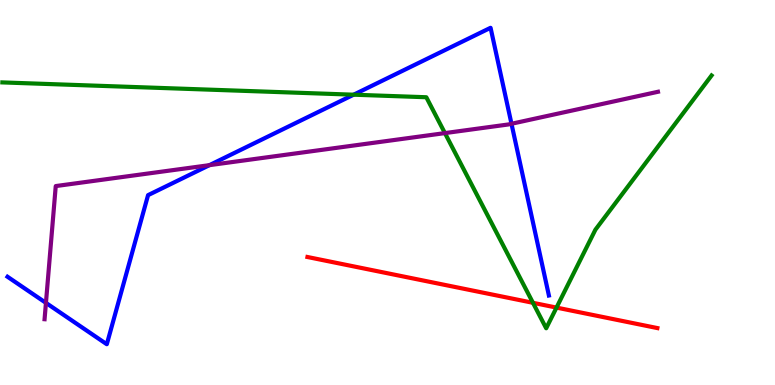[{'lines': ['blue', 'red'], 'intersections': []}, {'lines': ['green', 'red'], 'intersections': [{'x': 6.88, 'y': 2.13}, {'x': 7.18, 'y': 2.01}]}, {'lines': ['purple', 'red'], 'intersections': []}, {'lines': ['blue', 'green'], 'intersections': [{'x': 4.56, 'y': 7.54}]}, {'lines': ['blue', 'purple'], 'intersections': [{'x': 0.593, 'y': 2.13}, {'x': 2.7, 'y': 5.71}, {'x': 6.6, 'y': 6.79}]}, {'lines': ['green', 'purple'], 'intersections': [{'x': 5.74, 'y': 6.54}]}]